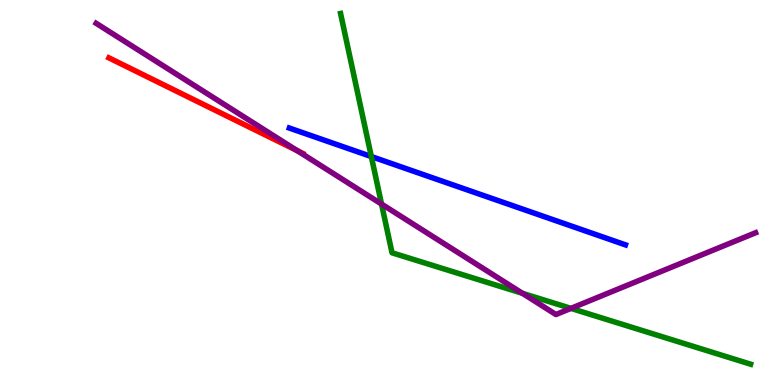[{'lines': ['blue', 'red'], 'intersections': []}, {'lines': ['green', 'red'], 'intersections': []}, {'lines': ['purple', 'red'], 'intersections': [{'x': 3.83, 'y': 6.09}]}, {'lines': ['blue', 'green'], 'intersections': [{'x': 4.79, 'y': 5.93}]}, {'lines': ['blue', 'purple'], 'intersections': []}, {'lines': ['green', 'purple'], 'intersections': [{'x': 4.92, 'y': 4.7}, {'x': 6.74, 'y': 2.38}, {'x': 7.37, 'y': 1.99}]}]